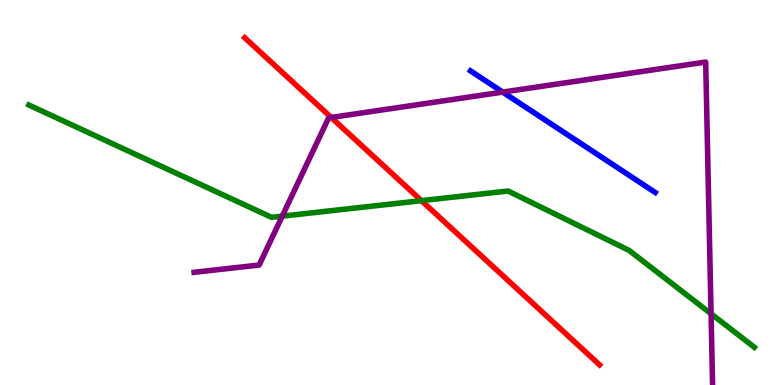[{'lines': ['blue', 'red'], 'intersections': []}, {'lines': ['green', 'red'], 'intersections': [{'x': 5.44, 'y': 4.79}]}, {'lines': ['purple', 'red'], 'intersections': [{'x': 4.27, 'y': 6.95}]}, {'lines': ['blue', 'green'], 'intersections': []}, {'lines': ['blue', 'purple'], 'intersections': [{'x': 6.49, 'y': 7.61}]}, {'lines': ['green', 'purple'], 'intersections': [{'x': 3.64, 'y': 4.39}, {'x': 9.18, 'y': 1.85}]}]